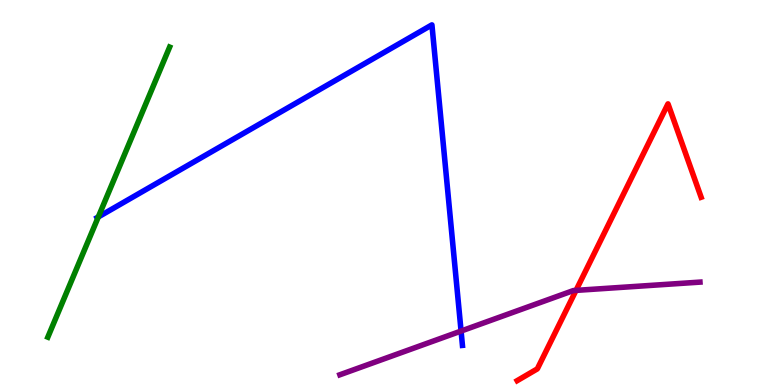[{'lines': ['blue', 'red'], 'intersections': []}, {'lines': ['green', 'red'], 'intersections': []}, {'lines': ['purple', 'red'], 'intersections': [{'x': 7.43, 'y': 2.46}]}, {'lines': ['blue', 'green'], 'intersections': [{'x': 1.27, 'y': 4.37}]}, {'lines': ['blue', 'purple'], 'intersections': [{'x': 5.95, 'y': 1.4}]}, {'lines': ['green', 'purple'], 'intersections': []}]